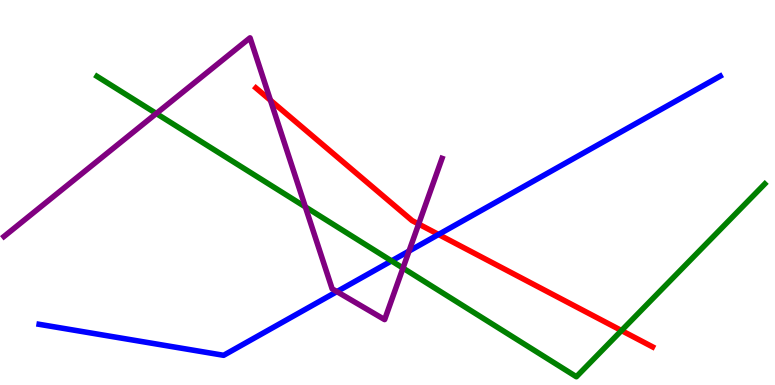[{'lines': ['blue', 'red'], 'intersections': [{'x': 5.66, 'y': 3.91}]}, {'lines': ['green', 'red'], 'intersections': [{'x': 8.02, 'y': 1.41}]}, {'lines': ['purple', 'red'], 'intersections': [{'x': 3.49, 'y': 7.39}, {'x': 5.4, 'y': 4.18}]}, {'lines': ['blue', 'green'], 'intersections': [{'x': 5.05, 'y': 3.22}]}, {'lines': ['blue', 'purple'], 'intersections': [{'x': 4.35, 'y': 2.43}, {'x': 5.28, 'y': 3.48}]}, {'lines': ['green', 'purple'], 'intersections': [{'x': 2.02, 'y': 7.05}, {'x': 3.94, 'y': 4.63}, {'x': 5.2, 'y': 3.04}]}]